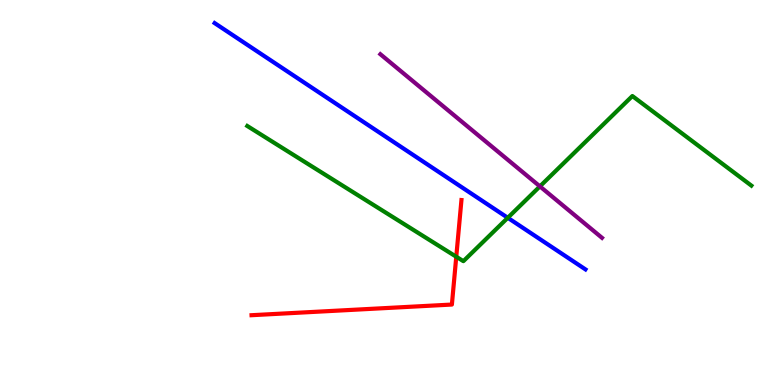[{'lines': ['blue', 'red'], 'intersections': []}, {'lines': ['green', 'red'], 'intersections': [{'x': 5.89, 'y': 3.33}]}, {'lines': ['purple', 'red'], 'intersections': []}, {'lines': ['blue', 'green'], 'intersections': [{'x': 6.55, 'y': 4.34}]}, {'lines': ['blue', 'purple'], 'intersections': []}, {'lines': ['green', 'purple'], 'intersections': [{'x': 6.97, 'y': 5.16}]}]